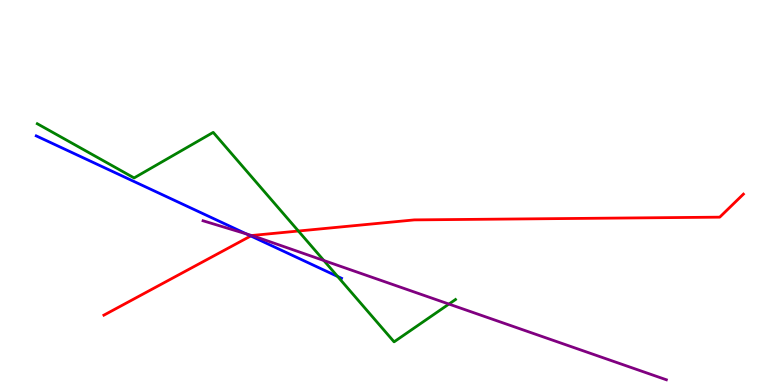[{'lines': ['blue', 'red'], 'intersections': [{'x': 3.24, 'y': 3.87}]}, {'lines': ['green', 'red'], 'intersections': [{'x': 3.85, 'y': 4.0}]}, {'lines': ['purple', 'red'], 'intersections': [{'x': 3.25, 'y': 3.88}]}, {'lines': ['blue', 'green'], 'intersections': [{'x': 4.36, 'y': 2.82}]}, {'lines': ['blue', 'purple'], 'intersections': [{'x': 3.18, 'y': 3.92}]}, {'lines': ['green', 'purple'], 'intersections': [{'x': 4.18, 'y': 3.23}, {'x': 5.79, 'y': 2.1}]}]